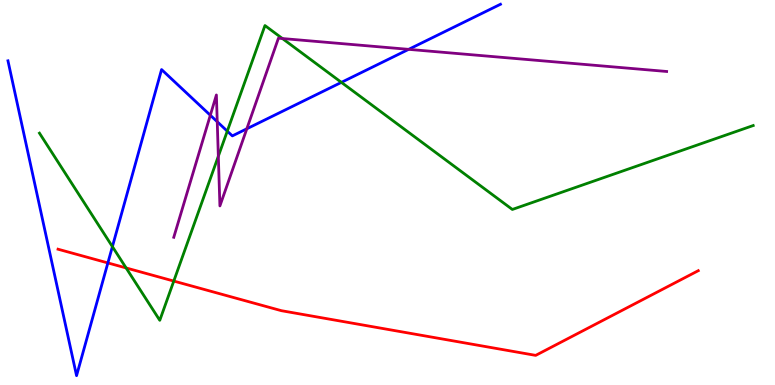[{'lines': ['blue', 'red'], 'intersections': [{'x': 1.39, 'y': 3.17}]}, {'lines': ['green', 'red'], 'intersections': [{'x': 1.63, 'y': 3.04}, {'x': 2.24, 'y': 2.7}]}, {'lines': ['purple', 'red'], 'intersections': []}, {'lines': ['blue', 'green'], 'intersections': [{'x': 1.45, 'y': 3.59}, {'x': 2.93, 'y': 6.59}, {'x': 4.4, 'y': 7.86}]}, {'lines': ['blue', 'purple'], 'intersections': [{'x': 2.71, 'y': 7.01}, {'x': 2.8, 'y': 6.84}, {'x': 3.18, 'y': 6.65}, {'x': 5.27, 'y': 8.72}]}, {'lines': ['green', 'purple'], 'intersections': [{'x': 2.82, 'y': 5.94}, {'x': 3.64, 'y': 9.0}]}]